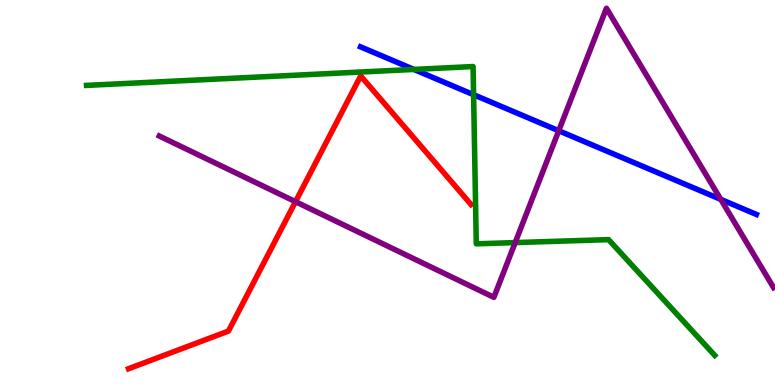[{'lines': ['blue', 'red'], 'intersections': []}, {'lines': ['green', 'red'], 'intersections': []}, {'lines': ['purple', 'red'], 'intersections': [{'x': 3.81, 'y': 4.76}]}, {'lines': ['blue', 'green'], 'intersections': [{'x': 5.34, 'y': 8.2}, {'x': 6.11, 'y': 7.54}]}, {'lines': ['blue', 'purple'], 'intersections': [{'x': 7.21, 'y': 6.6}, {'x': 9.3, 'y': 4.82}]}, {'lines': ['green', 'purple'], 'intersections': [{'x': 6.65, 'y': 3.7}]}]